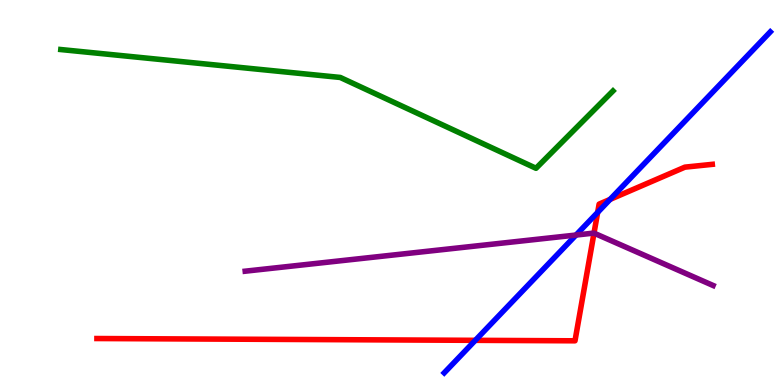[{'lines': ['blue', 'red'], 'intersections': [{'x': 6.13, 'y': 1.16}, {'x': 7.71, 'y': 4.48}, {'x': 7.87, 'y': 4.82}]}, {'lines': ['green', 'red'], 'intersections': []}, {'lines': ['purple', 'red'], 'intersections': [{'x': 7.66, 'y': 3.94}]}, {'lines': ['blue', 'green'], 'intersections': []}, {'lines': ['blue', 'purple'], 'intersections': [{'x': 7.43, 'y': 3.89}]}, {'lines': ['green', 'purple'], 'intersections': []}]